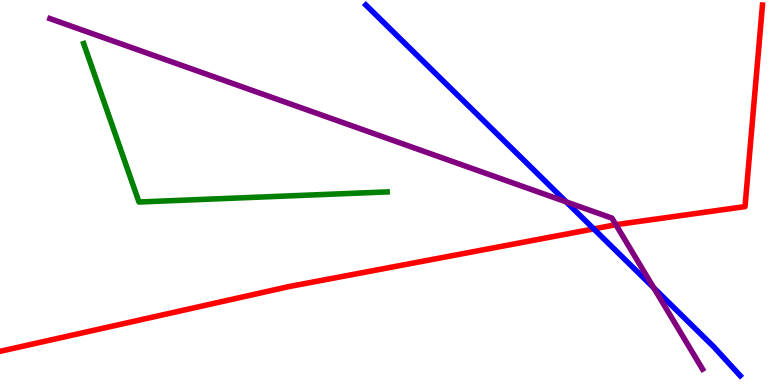[{'lines': ['blue', 'red'], 'intersections': [{'x': 7.66, 'y': 4.05}]}, {'lines': ['green', 'red'], 'intersections': []}, {'lines': ['purple', 'red'], 'intersections': [{'x': 7.95, 'y': 4.16}]}, {'lines': ['blue', 'green'], 'intersections': []}, {'lines': ['blue', 'purple'], 'intersections': [{'x': 7.31, 'y': 4.76}, {'x': 8.44, 'y': 2.52}]}, {'lines': ['green', 'purple'], 'intersections': []}]